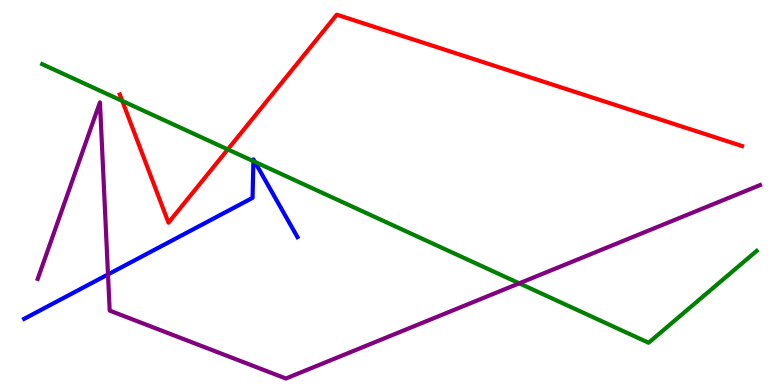[{'lines': ['blue', 'red'], 'intersections': []}, {'lines': ['green', 'red'], 'intersections': [{'x': 1.58, 'y': 7.38}, {'x': 2.94, 'y': 6.12}]}, {'lines': ['purple', 'red'], 'intersections': []}, {'lines': ['blue', 'green'], 'intersections': [{'x': 3.27, 'y': 5.81}, {'x': 3.29, 'y': 5.8}]}, {'lines': ['blue', 'purple'], 'intersections': [{'x': 1.39, 'y': 2.87}]}, {'lines': ['green', 'purple'], 'intersections': [{'x': 6.7, 'y': 2.64}]}]